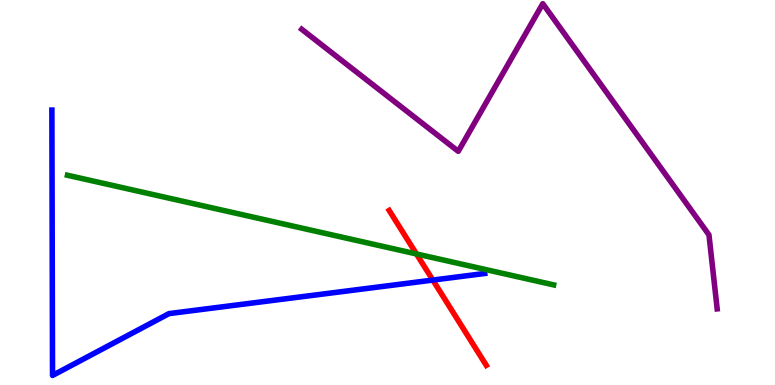[{'lines': ['blue', 'red'], 'intersections': [{'x': 5.59, 'y': 2.73}]}, {'lines': ['green', 'red'], 'intersections': [{'x': 5.37, 'y': 3.4}]}, {'lines': ['purple', 'red'], 'intersections': []}, {'lines': ['blue', 'green'], 'intersections': []}, {'lines': ['blue', 'purple'], 'intersections': []}, {'lines': ['green', 'purple'], 'intersections': []}]